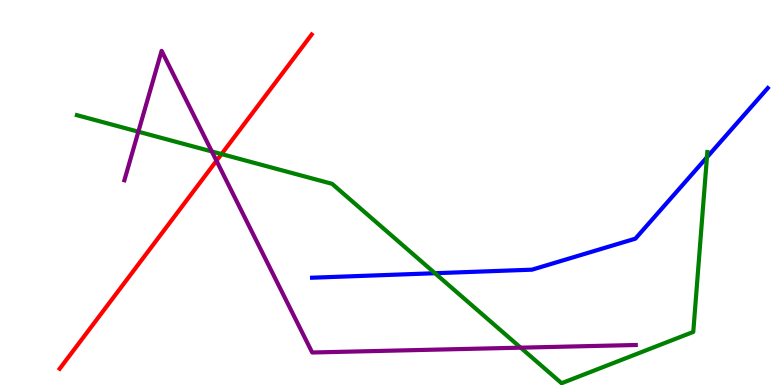[{'lines': ['blue', 'red'], 'intersections': []}, {'lines': ['green', 'red'], 'intersections': [{'x': 2.86, 'y': 6.0}]}, {'lines': ['purple', 'red'], 'intersections': [{'x': 2.79, 'y': 5.82}]}, {'lines': ['blue', 'green'], 'intersections': [{'x': 5.61, 'y': 2.9}, {'x': 9.12, 'y': 5.91}]}, {'lines': ['blue', 'purple'], 'intersections': []}, {'lines': ['green', 'purple'], 'intersections': [{'x': 1.79, 'y': 6.58}, {'x': 2.73, 'y': 6.07}, {'x': 6.72, 'y': 0.97}]}]